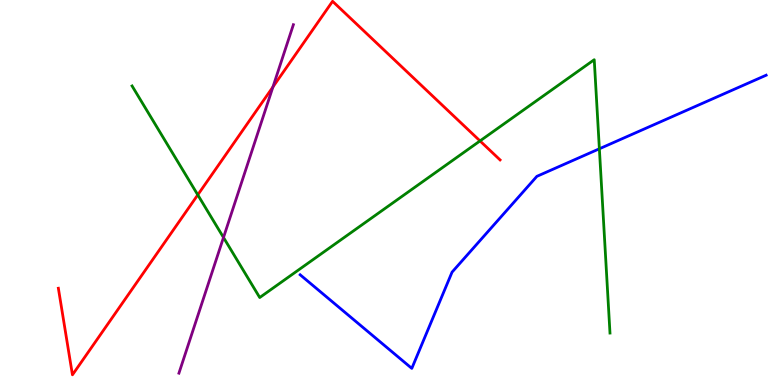[{'lines': ['blue', 'red'], 'intersections': []}, {'lines': ['green', 'red'], 'intersections': [{'x': 2.55, 'y': 4.94}, {'x': 6.19, 'y': 6.34}]}, {'lines': ['purple', 'red'], 'intersections': [{'x': 3.52, 'y': 7.74}]}, {'lines': ['blue', 'green'], 'intersections': [{'x': 7.73, 'y': 6.14}]}, {'lines': ['blue', 'purple'], 'intersections': []}, {'lines': ['green', 'purple'], 'intersections': [{'x': 2.88, 'y': 3.83}]}]